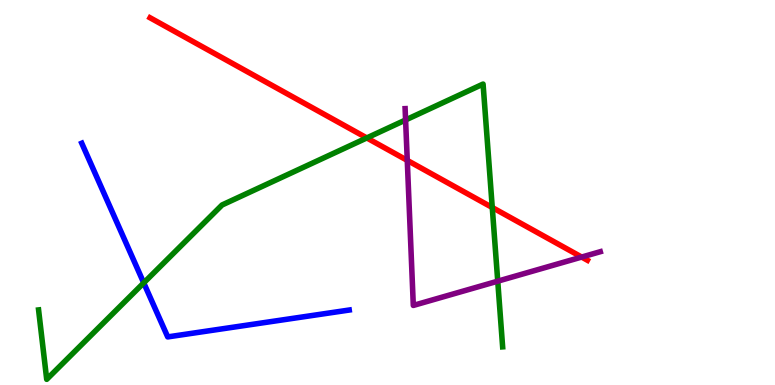[{'lines': ['blue', 'red'], 'intersections': []}, {'lines': ['green', 'red'], 'intersections': [{'x': 4.73, 'y': 6.42}, {'x': 6.35, 'y': 4.61}]}, {'lines': ['purple', 'red'], 'intersections': [{'x': 5.26, 'y': 5.83}, {'x': 7.51, 'y': 3.32}]}, {'lines': ['blue', 'green'], 'intersections': [{'x': 1.85, 'y': 2.65}]}, {'lines': ['blue', 'purple'], 'intersections': []}, {'lines': ['green', 'purple'], 'intersections': [{'x': 5.23, 'y': 6.88}, {'x': 6.42, 'y': 2.7}]}]